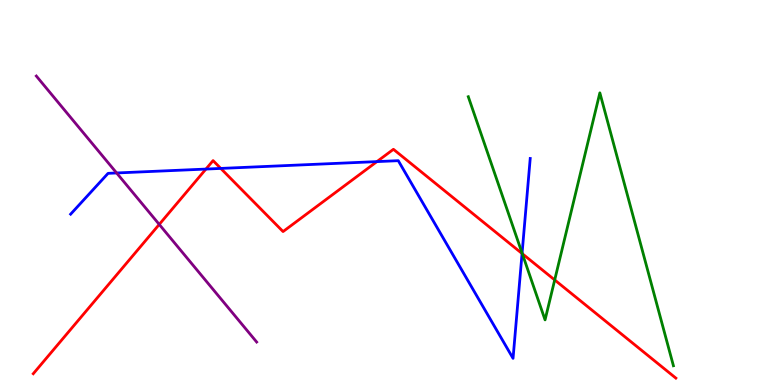[{'lines': ['blue', 'red'], 'intersections': [{'x': 2.66, 'y': 5.61}, {'x': 2.85, 'y': 5.63}, {'x': 4.86, 'y': 5.8}, {'x': 6.74, 'y': 3.42}]}, {'lines': ['green', 'red'], 'intersections': [{'x': 6.74, 'y': 3.41}, {'x': 7.16, 'y': 2.73}]}, {'lines': ['purple', 'red'], 'intersections': [{'x': 2.05, 'y': 4.17}]}, {'lines': ['blue', 'green'], 'intersections': [{'x': 6.74, 'y': 3.43}]}, {'lines': ['blue', 'purple'], 'intersections': [{'x': 1.5, 'y': 5.51}]}, {'lines': ['green', 'purple'], 'intersections': []}]